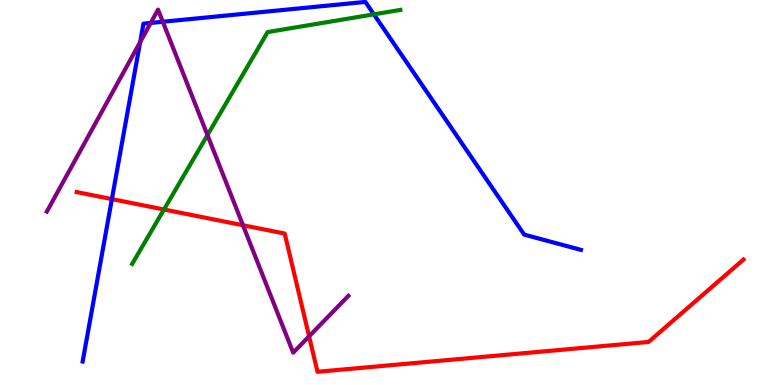[{'lines': ['blue', 'red'], 'intersections': [{'x': 1.44, 'y': 4.83}]}, {'lines': ['green', 'red'], 'intersections': [{'x': 2.12, 'y': 4.56}]}, {'lines': ['purple', 'red'], 'intersections': [{'x': 3.14, 'y': 4.15}, {'x': 3.99, 'y': 1.26}]}, {'lines': ['blue', 'green'], 'intersections': [{'x': 4.82, 'y': 9.63}]}, {'lines': ['blue', 'purple'], 'intersections': [{'x': 1.81, 'y': 8.91}, {'x': 1.94, 'y': 9.4}, {'x': 2.1, 'y': 9.43}]}, {'lines': ['green', 'purple'], 'intersections': [{'x': 2.68, 'y': 6.49}]}]